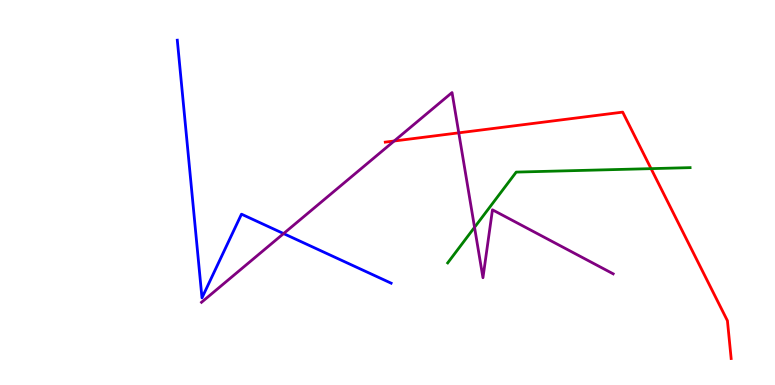[{'lines': ['blue', 'red'], 'intersections': []}, {'lines': ['green', 'red'], 'intersections': [{'x': 8.4, 'y': 5.62}]}, {'lines': ['purple', 'red'], 'intersections': [{'x': 5.09, 'y': 6.34}, {'x': 5.92, 'y': 6.55}]}, {'lines': ['blue', 'green'], 'intersections': []}, {'lines': ['blue', 'purple'], 'intersections': [{'x': 3.66, 'y': 3.93}]}, {'lines': ['green', 'purple'], 'intersections': [{'x': 6.12, 'y': 4.1}]}]